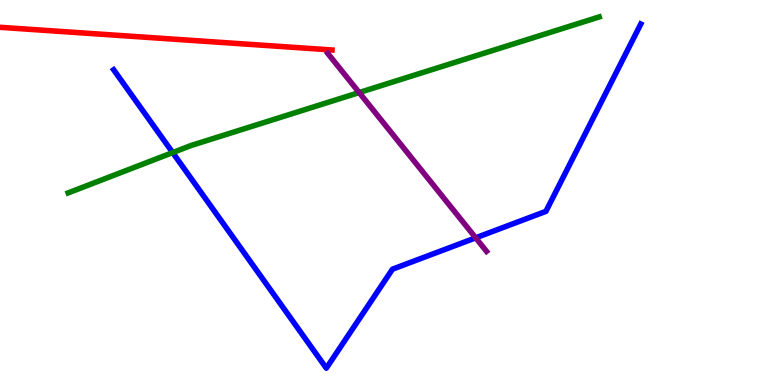[{'lines': ['blue', 'red'], 'intersections': []}, {'lines': ['green', 'red'], 'intersections': []}, {'lines': ['purple', 'red'], 'intersections': []}, {'lines': ['blue', 'green'], 'intersections': [{'x': 2.23, 'y': 6.04}]}, {'lines': ['blue', 'purple'], 'intersections': [{'x': 6.14, 'y': 3.82}]}, {'lines': ['green', 'purple'], 'intersections': [{'x': 4.63, 'y': 7.6}]}]